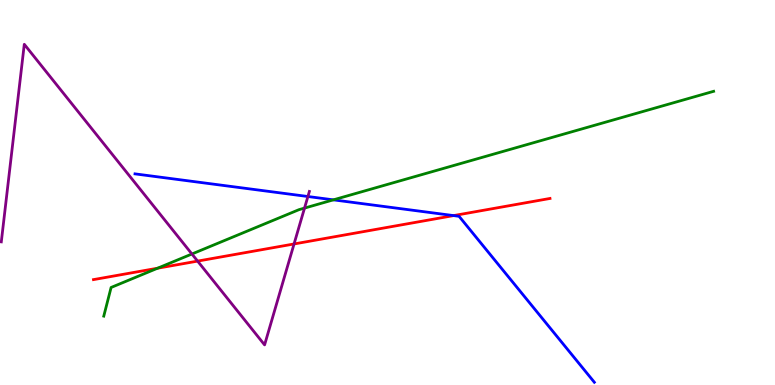[{'lines': ['blue', 'red'], 'intersections': [{'x': 5.85, 'y': 4.4}]}, {'lines': ['green', 'red'], 'intersections': [{'x': 2.03, 'y': 3.03}]}, {'lines': ['purple', 'red'], 'intersections': [{'x': 2.55, 'y': 3.22}, {'x': 3.79, 'y': 3.66}]}, {'lines': ['blue', 'green'], 'intersections': [{'x': 4.3, 'y': 4.81}]}, {'lines': ['blue', 'purple'], 'intersections': [{'x': 3.97, 'y': 4.9}]}, {'lines': ['green', 'purple'], 'intersections': [{'x': 2.48, 'y': 3.4}, {'x': 3.93, 'y': 4.6}]}]